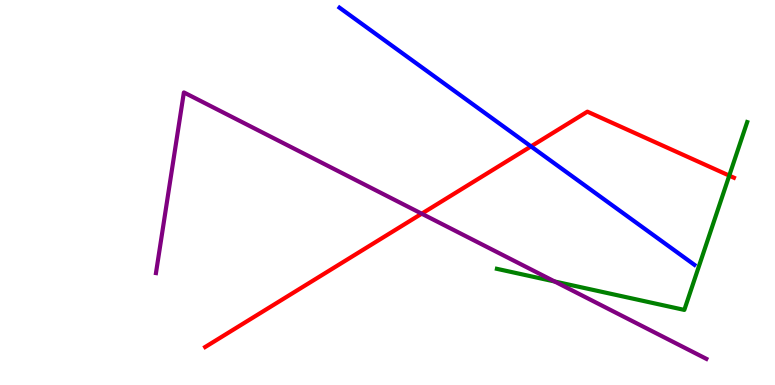[{'lines': ['blue', 'red'], 'intersections': [{'x': 6.85, 'y': 6.2}]}, {'lines': ['green', 'red'], 'intersections': [{'x': 9.41, 'y': 5.44}]}, {'lines': ['purple', 'red'], 'intersections': [{'x': 5.44, 'y': 4.45}]}, {'lines': ['blue', 'green'], 'intersections': []}, {'lines': ['blue', 'purple'], 'intersections': []}, {'lines': ['green', 'purple'], 'intersections': [{'x': 7.16, 'y': 2.69}]}]